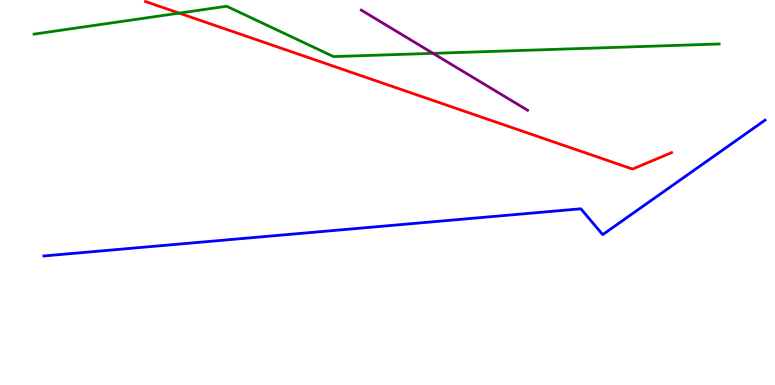[{'lines': ['blue', 'red'], 'intersections': []}, {'lines': ['green', 'red'], 'intersections': [{'x': 2.31, 'y': 9.66}]}, {'lines': ['purple', 'red'], 'intersections': []}, {'lines': ['blue', 'green'], 'intersections': []}, {'lines': ['blue', 'purple'], 'intersections': []}, {'lines': ['green', 'purple'], 'intersections': [{'x': 5.59, 'y': 8.61}]}]